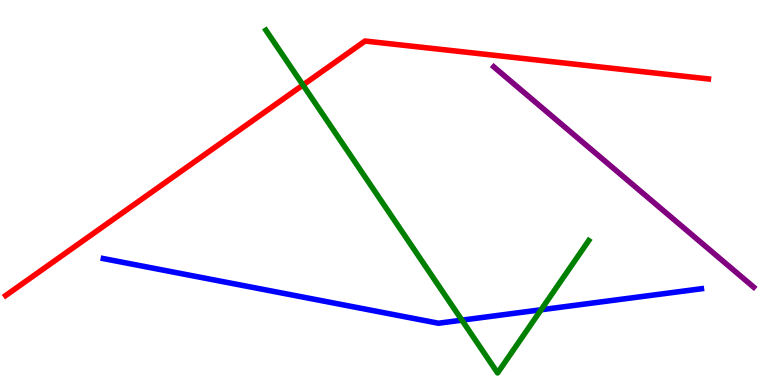[{'lines': ['blue', 'red'], 'intersections': []}, {'lines': ['green', 'red'], 'intersections': [{'x': 3.91, 'y': 7.79}]}, {'lines': ['purple', 'red'], 'intersections': []}, {'lines': ['blue', 'green'], 'intersections': [{'x': 5.96, 'y': 1.68}, {'x': 6.98, 'y': 1.95}]}, {'lines': ['blue', 'purple'], 'intersections': []}, {'lines': ['green', 'purple'], 'intersections': []}]